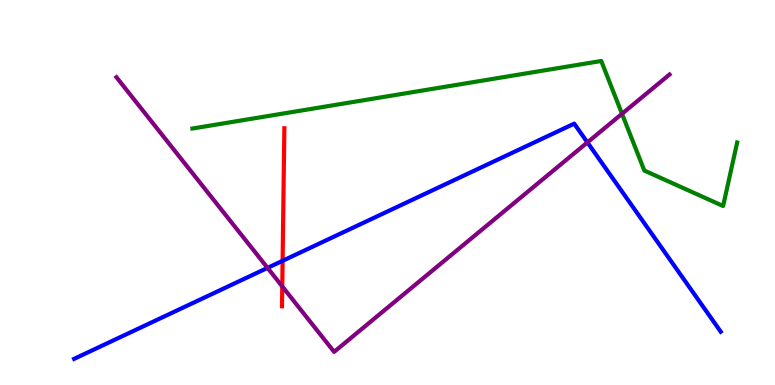[{'lines': ['blue', 'red'], 'intersections': [{'x': 3.65, 'y': 3.23}]}, {'lines': ['green', 'red'], 'intersections': []}, {'lines': ['purple', 'red'], 'intersections': [{'x': 3.64, 'y': 2.56}]}, {'lines': ['blue', 'green'], 'intersections': []}, {'lines': ['blue', 'purple'], 'intersections': [{'x': 3.45, 'y': 3.04}, {'x': 7.58, 'y': 6.3}]}, {'lines': ['green', 'purple'], 'intersections': [{'x': 8.03, 'y': 7.04}]}]